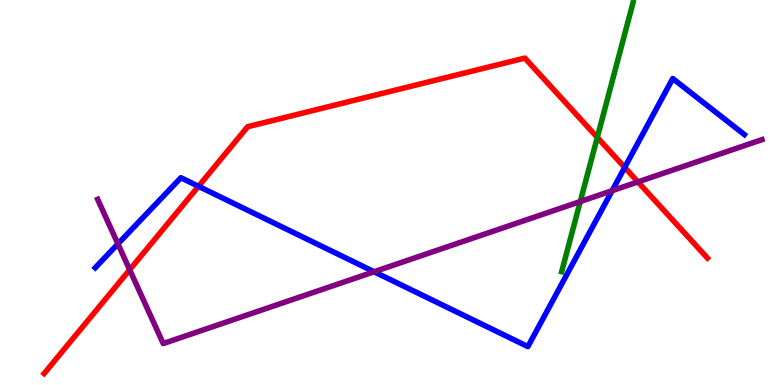[{'lines': ['blue', 'red'], 'intersections': [{'x': 2.56, 'y': 5.16}, {'x': 8.06, 'y': 5.65}]}, {'lines': ['green', 'red'], 'intersections': [{'x': 7.71, 'y': 6.43}]}, {'lines': ['purple', 'red'], 'intersections': [{'x': 1.67, 'y': 2.99}, {'x': 8.23, 'y': 5.28}]}, {'lines': ['blue', 'green'], 'intersections': []}, {'lines': ['blue', 'purple'], 'intersections': [{'x': 1.52, 'y': 3.67}, {'x': 4.83, 'y': 2.94}, {'x': 7.9, 'y': 5.05}]}, {'lines': ['green', 'purple'], 'intersections': [{'x': 7.49, 'y': 4.77}]}]